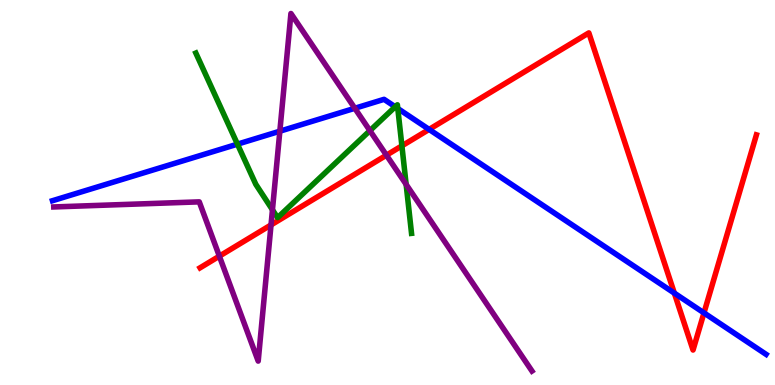[{'lines': ['blue', 'red'], 'intersections': [{'x': 5.54, 'y': 6.64}, {'x': 8.7, 'y': 2.39}, {'x': 9.08, 'y': 1.87}]}, {'lines': ['green', 'red'], 'intersections': [{'x': 5.19, 'y': 6.21}]}, {'lines': ['purple', 'red'], 'intersections': [{'x': 2.83, 'y': 3.35}, {'x': 3.5, 'y': 4.16}, {'x': 4.99, 'y': 5.97}]}, {'lines': ['blue', 'green'], 'intersections': [{'x': 3.06, 'y': 6.26}, {'x': 5.1, 'y': 7.23}, {'x': 5.13, 'y': 7.18}]}, {'lines': ['blue', 'purple'], 'intersections': [{'x': 3.61, 'y': 6.59}, {'x': 4.58, 'y': 7.19}]}, {'lines': ['green', 'purple'], 'intersections': [{'x': 3.52, 'y': 4.55}, {'x': 4.77, 'y': 6.61}, {'x': 5.24, 'y': 5.21}]}]